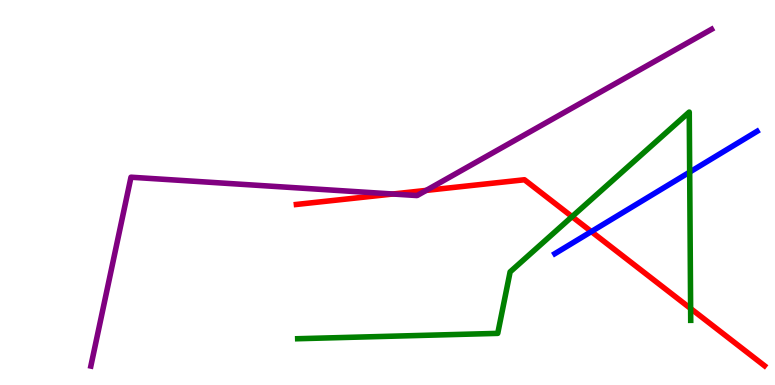[{'lines': ['blue', 'red'], 'intersections': [{'x': 7.63, 'y': 3.98}]}, {'lines': ['green', 'red'], 'intersections': [{'x': 7.38, 'y': 4.37}, {'x': 8.91, 'y': 1.99}]}, {'lines': ['purple', 'red'], 'intersections': [{'x': 5.07, 'y': 4.96}, {'x': 5.5, 'y': 5.05}]}, {'lines': ['blue', 'green'], 'intersections': [{'x': 8.9, 'y': 5.53}]}, {'lines': ['blue', 'purple'], 'intersections': []}, {'lines': ['green', 'purple'], 'intersections': []}]